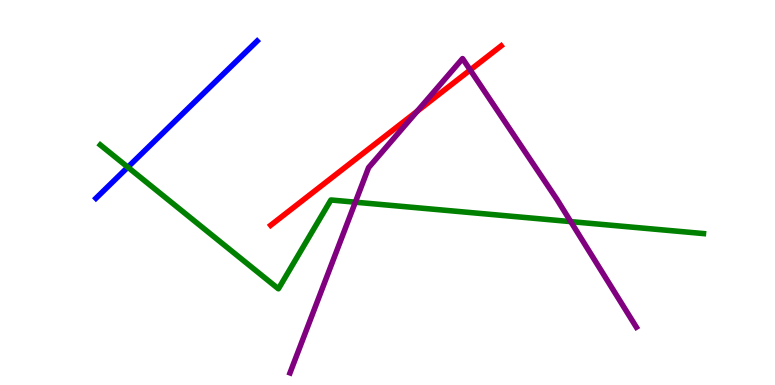[{'lines': ['blue', 'red'], 'intersections': []}, {'lines': ['green', 'red'], 'intersections': []}, {'lines': ['purple', 'red'], 'intersections': [{'x': 5.38, 'y': 7.11}, {'x': 6.07, 'y': 8.18}]}, {'lines': ['blue', 'green'], 'intersections': [{'x': 1.65, 'y': 5.66}]}, {'lines': ['blue', 'purple'], 'intersections': []}, {'lines': ['green', 'purple'], 'intersections': [{'x': 4.59, 'y': 4.75}, {'x': 7.36, 'y': 4.24}]}]